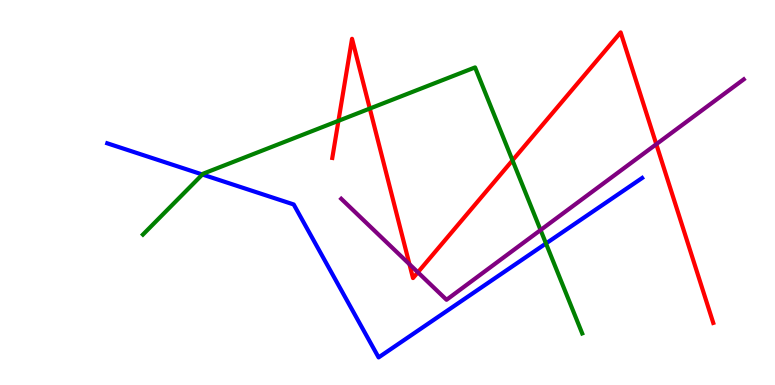[{'lines': ['blue', 'red'], 'intersections': []}, {'lines': ['green', 'red'], 'intersections': [{'x': 4.37, 'y': 6.86}, {'x': 4.77, 'y': 7.18}, {'x': 6.61, 'y': 5.84}]}, {'lines': ['purple', 'red'], 'intersections': [{'x': 5.28, 'y': 3.14}, {'x': 5.39, 'y': 2.93}, {'x': 8.47, 'y': 6.25}]}, {'lines': ['blue', 'green'], 'intersections': [{'x': 2.61, 'y': 5.47}, {'x': 7.04, 'y': 3.68}]}, {'lines': ['blue', 'purple'], 'intersections': []}, {'lines': ['green', 'purple'], 'intersections': [{'x': 6.98, 'y': 4.02}]}]